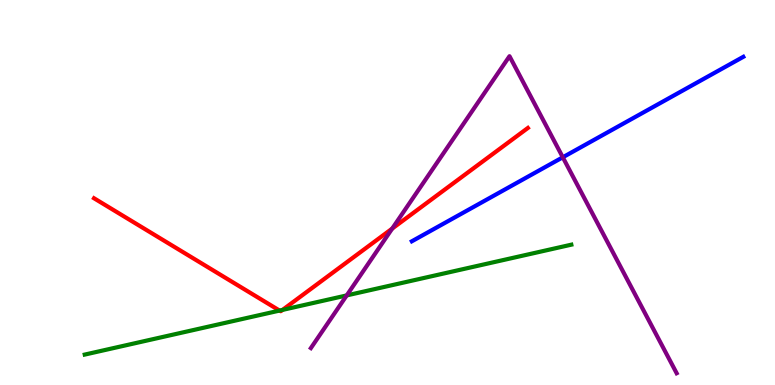[{'lines': ['blue', 'red'], 'intersections': []}, {'lines': ['green', 'red'], 'intersections': [{'x': 3.61, 'y': 1.93}, {'x': 3.65, 'y': 1.95}]}, {'lines': ['purple', 'red'], 'intersections': [{'x': 5.06, 'y': 4.06}]}, {'lines': ['blue', 'green'], 'intersections': []}, {'lines': ['blue', 'purple'], 'intersections': [{'x': 7.26, 'y': 5.91}]}, {'lines': ['green', 'purple'], 'intersections': [{'x': 4.47, 'y': 2.33}]}]